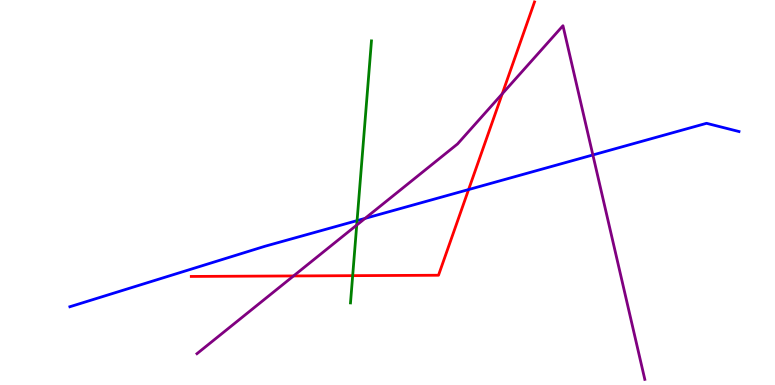[{'lines': ['blue', 'red'], 'intersections': [{'x': 6.05, 'y': 5.08}]}, {'lines': ['green', 'red'], 'intersections': [{'x': 4.55, 'y': 2.84}]}, {'lines': ['purple', 'red'], 'intersections': [{'x': 3.79, 'y': 2.83}, {'x': 6.48, 'y': 7.56}]}, {'lines': ['blue', 'green'], 'intersections': [{'x': 4.61, 'y': 4.27}]}, {'lines': ['blue', 'purple'], 'intersections': [{'x': 4.71, 'y': 4.33}, {'x': 7.65, 'y': 5.98}]}, {'lines': ['green', 'purple'], 'intersections': [{'x': 4.6, 'y': 4.15}]}]